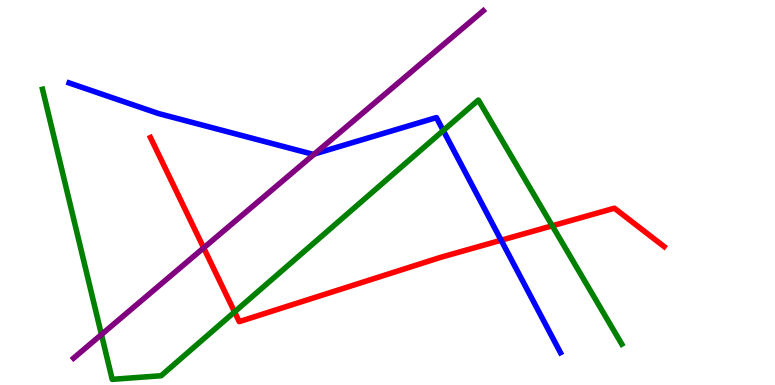[{'lines': ['blue', 'red'], 'intersections': [{'x': 6.47, 'y': 3.76}]}, {'lines': ['green', 'red'], 'intersections': [{'x': 3.03, 'y': 1.9}, {'x': 7.13, 'y': 4.14}]}, {'lines': ['purple', 'red'], 'intersections': [{'x': 2.63, 'y': 3.56}]}, {'lines': ['blue', 'green'], 'intersections': [{'x': 5.72, 'y': 6.61}]}, {'lines': ['blue', 'purple'], 'intersections': [{'x': 4.06, 'y': 6.0}]}, {'lines': ['green', 'purple'], 'intersections': [{'x': 1.31, 'y': 1.31}]}]